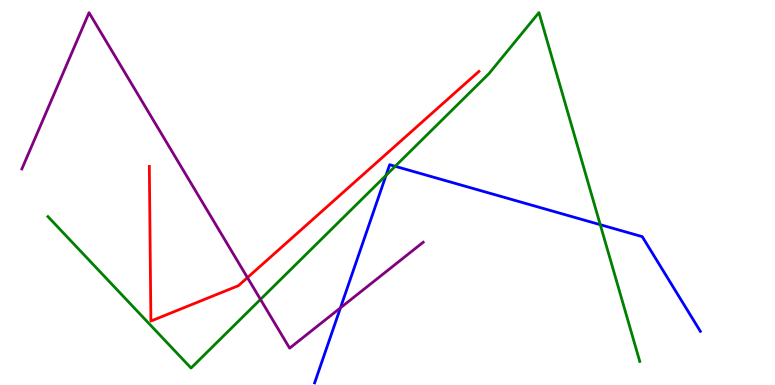[{'lines': ['blue', 'red'], 'intersections': []}, {'lines': ['green', 'red'], 'intersections': []}, {'lines': ['purple', 'red'], 'intersections': [{'x': 3.19, 'y': 2.79}]}, {'lines': ['blue', 'green'], 'intersections': [{'x': 4.98, 'y': 5.45}, {'x': 5.1, 'y': 5.68}, {'x': 7.75, 'y': 4.16}]}, {'lines': ['blue', 'purple'], 'intersections': [{'x': 4.39, 'y': 2.0}]}, {'lines': ['green', 'purple'], 'intersections': [{'x': 3.36, 'y': 2.22}]}]